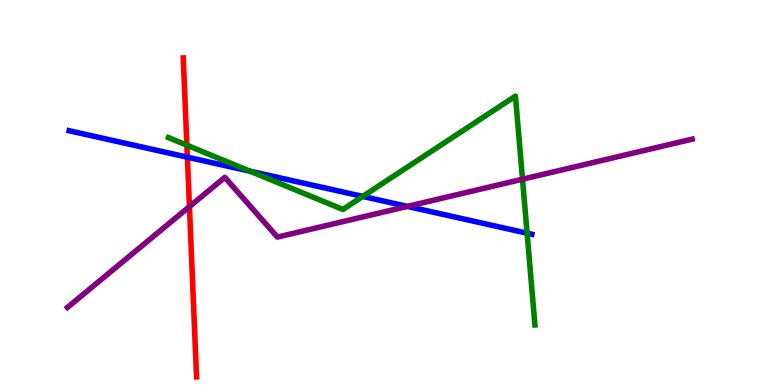[{'lines': ['blue', 'red'], 'intersections': [{'x': 2.42, 'y': 5.92}]}, {'lines': ['green', 'red'], 'intersections': [{'x': 2.41, 'y': 6.23}]}, {'lines': ['purple', 'red'], 'intersections': [{'x': 2.44, 'y': 4.63}]}, {'lines': ['blue', 'green'], 'intersections': [{'x': 3.23, 'y': 5.55}, {'x': 4.68, 'y': 4.9}, {'x': 6.8, 'y': 3.94}]}, {'lines': ['blue', 'purple'], 'intersections': [{'x': 5.26, 'y': 4.64}]}, {'lines': ['green', 'purple'], 'intersections': [{'x': 6.74, 'y': 5.35}]}]